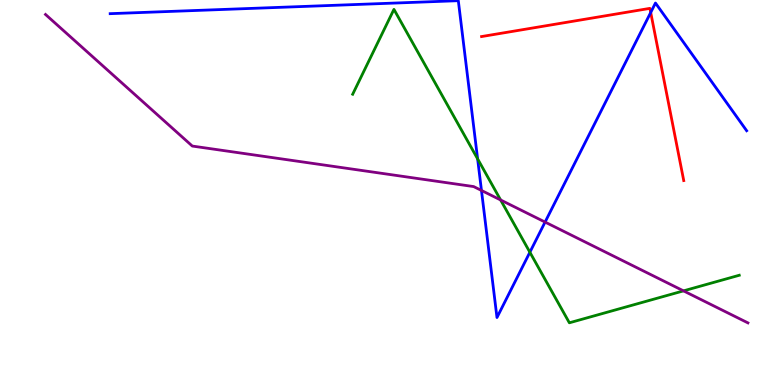[{'lines': ['blue', 'red'], 'intersections': [{'x': 8.4, 'y': 9.68}]}, {'lines': ['green', 'red'], 'intersections': []}, {'lines': ['purple', 'red'], 'intersections': []}, {'lines': ['blue', 'green'], 'intersections': [{'x': 6.16, 'y': 5.87}, {'x': 6.84, 'y': 3.45}]}, {'lines': ['blue', 'purple'], 'intersections': [{'x': 6.21, 'y': 5.05}, {'x': 7.03, 'y': 4.23}]}, {'lines': ['green', 'purple'], 'intersections': [{'x': 6.46, 'y': 4.81}, {'x': 8.82, 'y': 2.45}]}]